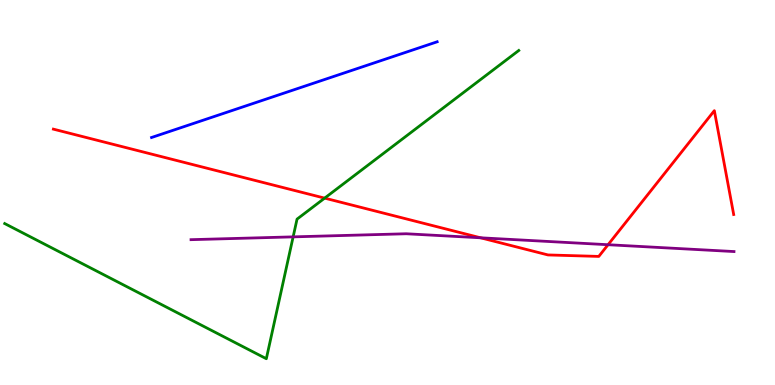[{'lines': ['blue', 'red'], 'intersections': []}, {'lines': ['green', 'red'], 'intersections': [{'x': 4.19, 'y': 4.85}]}, {'lines': ['purple', 'red'], 'intersections': [{'x': 6.2, 'y': 3.82}, {'x': 7.85, 'y': 3.64}]}, {'lines': ['blue', 'green'], 'intersections': []}, {'lines': ['blue', 'purple'], 'intersections': []}, {'lines': ['green', 'purple'], 'intersections': [{'x': 3.78, 'y': 3.85}]}]